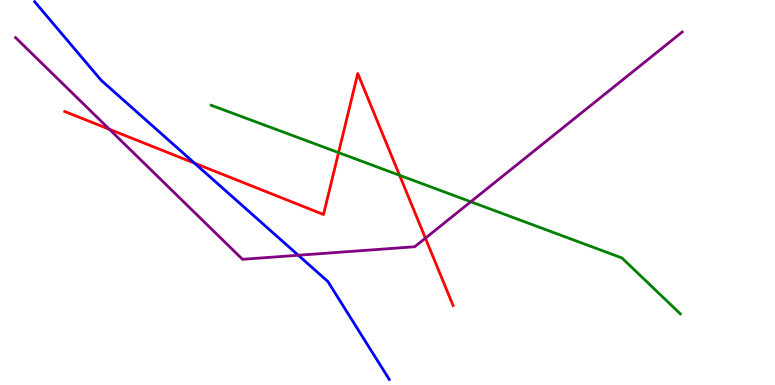[{'lines': ['blue', 'red'], 'intersections': [{'x': 2.51, 'y': 5.76}]}, {'lines': ['green', 'red'], 'intersections': [{'x': 4.37, 'y': 6.04}, {'x': 5.16, 'y': 5.45}]}, {'lines': ['purple', 'red'], 'intersections': [{'x': 1.41, 'y': 6.64}, {'x': 5.49, 'y': 3.81}]}, {'lines': ['blue', 'green'], 'intersections': []}, {'lines': ['blue', 'purple'], 'intersections': [{'x': 3.85, 'y': 3.37}]}, {'lines': ['green', 'purple'], 'intersections': [{'x': 6.07, 'y': 4.76}]}]